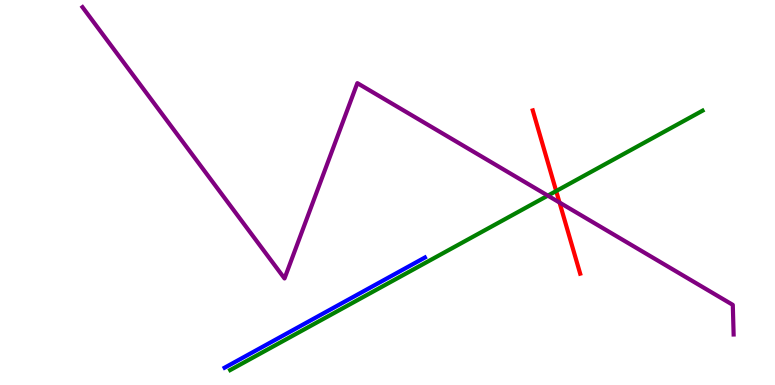[{'lines': ['blue', 'red'], 'intersections': []}, {'lines': ['green', 'red'], 'intersections': [{'x': 7.18, 'y': 5.04}]}, {'lines': ['purple', 'red'], 'intersections': [{'x': 7.22, 'y': 4.74}]}, {'lines': ['blue', 'green'], 'intersections': []}, {'lines': ['blue', 'purple'], 'intersections': []}, {'lines': ['green', 'purple'], 'intersections': [{'x': 7.07, 'y': 4.92}]}]